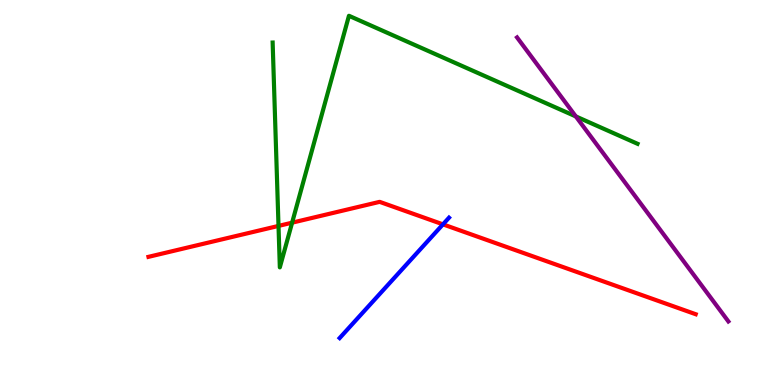[{'lines': ['blue', 'red'], 'intersections': [{'x': 5.72, 'y': 4.17}]}, {'lines': ['green', 'red'], 'intersections': [{'x': 3.59, 'y': 4.13}, {'x': 3.77, 'y': 4.22}]}, {'lines': ['purple', 'red'], 'intersections': []}, {'lines': ['blue', 'green'], 'intersections': []}, {'lines': ['blue', 'purple'], 'intersections': []}, {'lines': ['green', 'purple'], 'intersections': [{'x': 7.43, 'y': 6.98}]}]